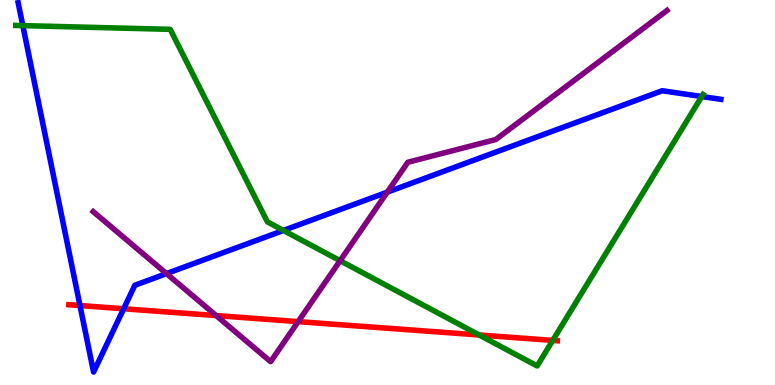[{'lines': ['blue', 'red'], 'intersections': [{'x': 1.03, 'y': 2.06}, {'x': 1.6, 'y': 1.98}]}, {'lines': ['green', 'red'], 'intersections': [{'x': 6.18, 'y': 1.3}, {'x': 7.13, 'y': 1.16}]}, {'lines': ['purple', 'red'], 'intersections': [{'x': 2.79, 'y': 1.8}, {'x': 3.85, 'y': 1.65}]}, {'lines': ['blue', 'green'], 'intersections': [{'x': 0.294, 'y': 9.33}, {'x': 3.66, 'y': 4.01}, {'x': 9.06, 'y': 7.49}]}, {'lines': ['blue', 'purple'], 'intersections': [{'x': 2.15, 'y': 2.89}, {'x': 5.0, 'y': 5.01}]}, {'lines': ['green', 'purple'], 'intersections': [{'x': 4.39, 'y': 3.23}]}]